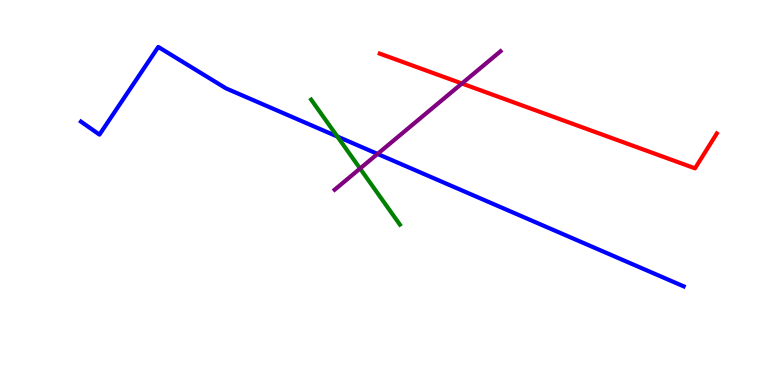[{'lines': ['blue', 'red'], 'intersections': []}, {'lines': ['green', 'red'], 'intersections': []}, {'lines': ['purple', 'red'], 'intersections': [{'x': 5.96, 'y': 7.83}]}, {'lines': ['blue', 'green'], 'intersections': [{'x': 4.35, 'y': 6.45}]}, {'lines': ['blue', 'purple'], 'intersections': [{'x': 4.87, 'y': 6.0}]}, {'lines': ['green', 'purple'], 'intersections': [{'x': 4.65, 'y': 5.62}]}]